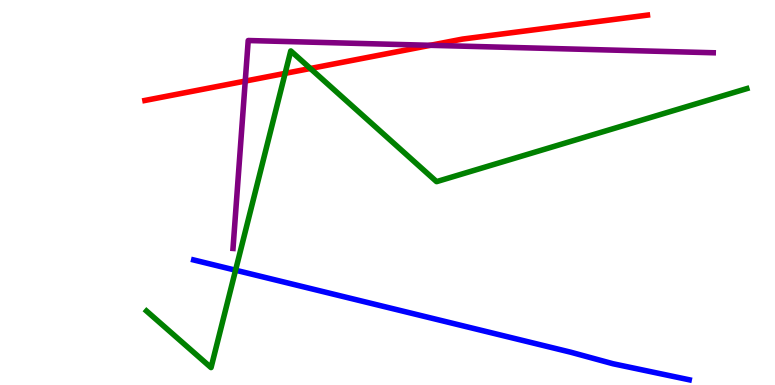[{'lines': ['blue', 'red'], 'intersections': []}, {'lines': ['green', 'red'], 'intersections': [{'x': 3.68, 'y': 8.09}, {'x': 4.0, 'y': 8.22}]}, {'lines': ['purple', 'red'], 'intersections': [{'x': 3.16, 'y': 7.89}, {'x': 5.55, 'y': 8.82}]}, {'lines': ['blue', 'green'], 'intersections': [{'x': 3.04, 'y': 2.98}]}, {'lines': ['blue', 'purple'], 'intersections': []}, {'lines': ['green', 'purple'], 'intersections': []}]